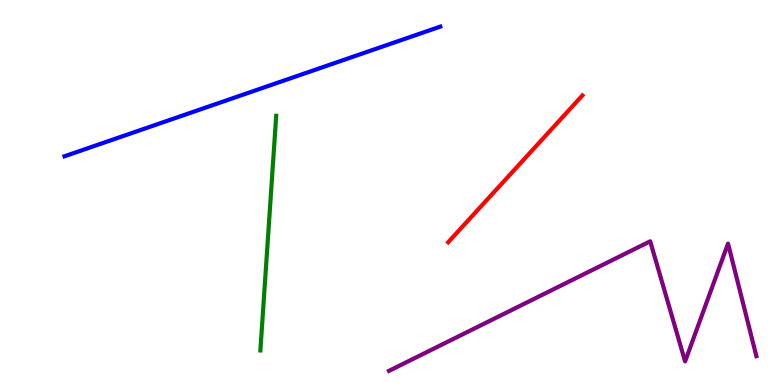[{'lines': ['blue', 'red'], 'intersections': []}, {'lines': ['green', 'red'], 'intersections': []}, {'lines': ['purple', 'red'], 'intersections': []}, {'lines': ['blue', 'green'], 'intersections': []}, {'lines': ['blue', 'purple'], 'intersections': []}, {'lines': ['green', 'purple'], 'intersections': []}]